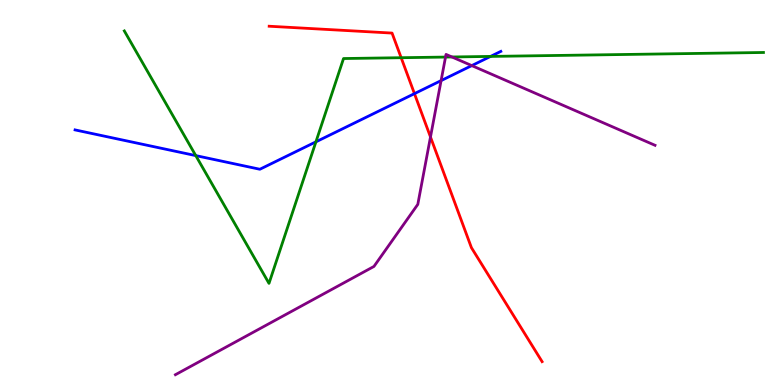[{'lines': ['blue', 'red'], 'intersections': [{'x': 5.35, 'y': 7.57}]}, {'lines': ['green', 'red'], 'intersections': [{'x': 5.18, 'y': 8.5}]}, {'lines': ['purple', 'red'], 'intersections': [{'x': 5.55, 'y': 6.44}]}, {'lines': ['blue', 'green'], 'intersections': [{'x': 2.53, 'y': 5.96}, {'x': 4.08, 'y': 6.32}, {'x': 6.33, 'y': 8.53}]}, {'lines': ['blue', 'purple'], 'intersections': [{'x': 5.69, 'y': 7.91}, {'x': 6.09, 'y': 8.3}]}, {'lines': ['green', 'purple'], 'intersections': [{'x': 5.75, 'y': 8.52}, {'x': 5.83, 'y': 8.52}]}]